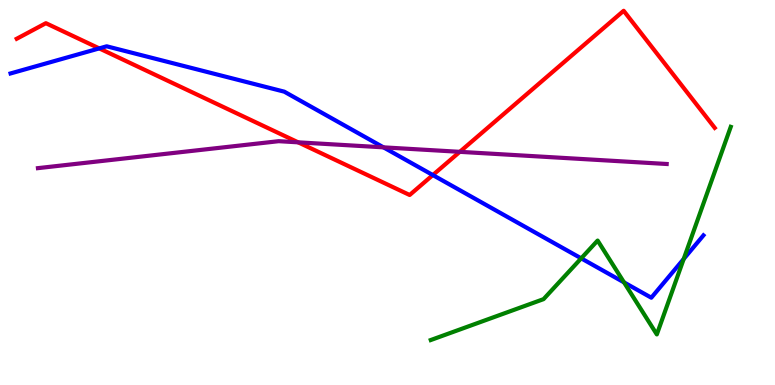[{'lines': ['blue', 'red'], 'intersections': [{'x': 1.28, 'y': 8.74}, {'x': 5.58, 'y': 5.45}]}, {'lines': ['green', 'red'], 'intersections': []}, {'lines': ['purple', 'red'], 'intersections': [{'x': 3.85, 'y': 6.3}, {'x': 5.93, 'y': 6.06}]}, {'lines': ['blue', 'green'], 'intersections': [{'x': 7.5, 'y': 3.29}, {'x': 8.05, 'y': 2.67}, {'x': 8.82, 'y': 3.27}]}, {'lines': ['blue', 'purple'], 'intersections': [{'x': 4.95, 'y': 6.17}]}, {'lines': ['green', 'purple'], 'intersections': []}]